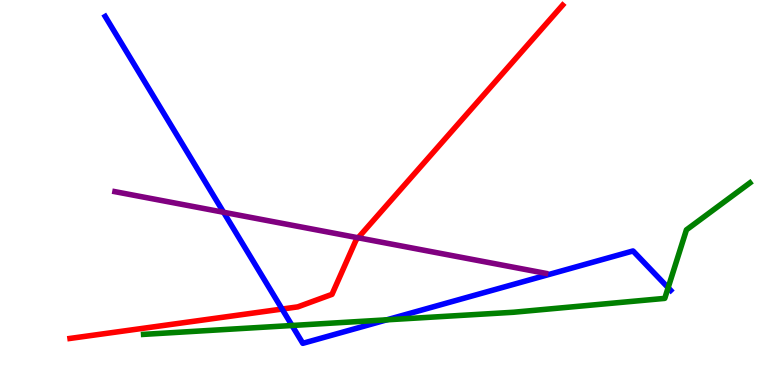[{'lines': ['blue', 'red'], 'intersections': [{'x': 3.64, 'y': 1.97}]}, {'lines': ['green', 'red'], 'intersections': []}, {'lines': ['purple', 'red'], 'intersections': [{'x': 4.62, 'y': 3.82}]}, {'lines': ['blue', 'green'], 'intersections': [{'x': 3.77, 'y': 1.55}, {'x': 4.99, 'y': 1.69}, {'x': 8.62, 'y': 2.53}]}, {'lines': ['blue', 'purple'], 'intersections': [{'x': 2.88, 'y': 4.49}]}, {'lines': ['green', 'purple'], 'intersections': []}]